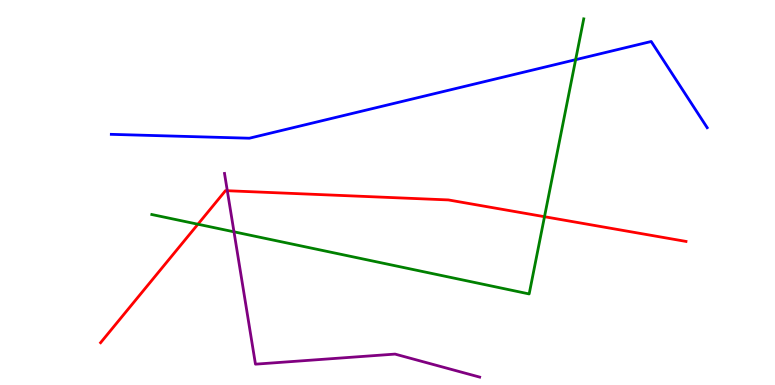[{'lines': ['blue', 'red'], 'intersections': []}, {'lines': ['green', 'red'], 'intersections': [{'x': 2.55, 'y': 4.18}, {'x': 7.03, 'y': 4.37}]}, {'lines': ['purple', 'red'], 'intersections': [{'x': 2.93, 'y': 5.05}]}, {'lines': ['blue', 'green'], 'intersections': [{'x': 7.43, 'y': 8.45}]}, {'lines': ['blue', 'purple'], 'intersections': []}, {'lines': ['green', 'purple'], 'intersections': [{'x': 3.02, 'y': 3.98}]}]